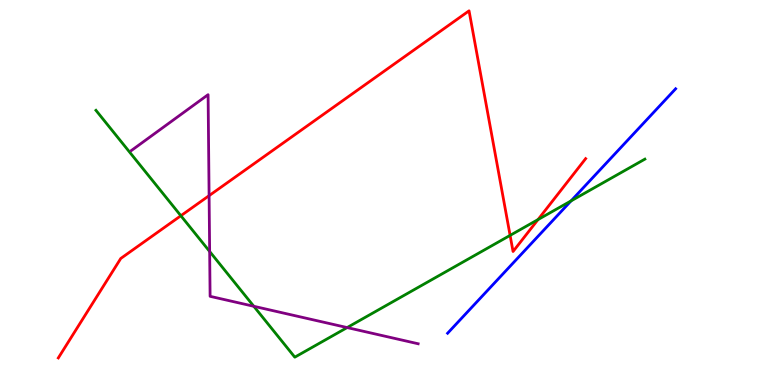[{'lines': ['blue', 'red'], 'intersections': []}, {'lines': ['green', 'red'], 'intersections': [{'x': 2.33, 'y': 4.4}, {'x': 6.58, 'y': 3.89}, {'x': 6.94, 'y': 4.3}]}, {'lines': ['purple', 'red'], 'intersections': [{'x': 2.7, 'y': 4.92}]}, {'lines': ['blue', 'green'], 'intersections': [{'x': 7.37, 'y': 4.78}]}, {'lines': ['blue', 'purple'], 'intersections': []}, {'lines': ['green', 'purple'], 'intersections': [{'x': 2.71, 'y': 3.47}, {'x': 3.27, 'y': 2.04}, {'x': 4.48, 'y': 1.49}]}]